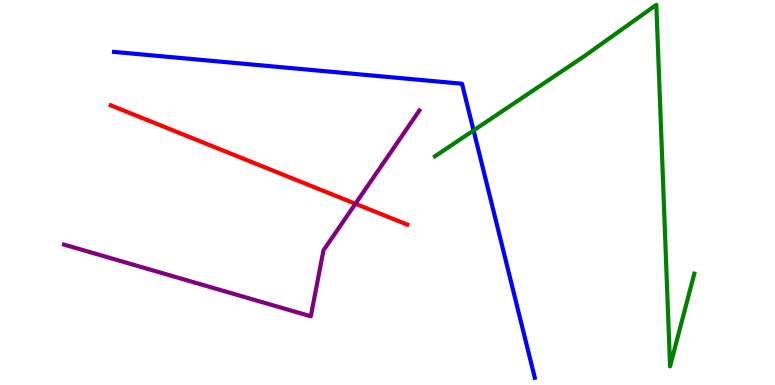[{'lines': ['blue', 'red'], 'intersections': []}, {'lines': ['green', 'red'], 'intersections': []}, {'lines': ['purple', 'red'], 'intersections': [{'x': 4.59, 'y': 4.71}]}, {'lines': ['blue', 'green'], 'intersections': [{'x': 6.11, 'y': 6.61}]}, {'lines': ['blue', 'purple'], 'intersections': []}, {'lines': ['green', 'purple'], 'intersections': []}]